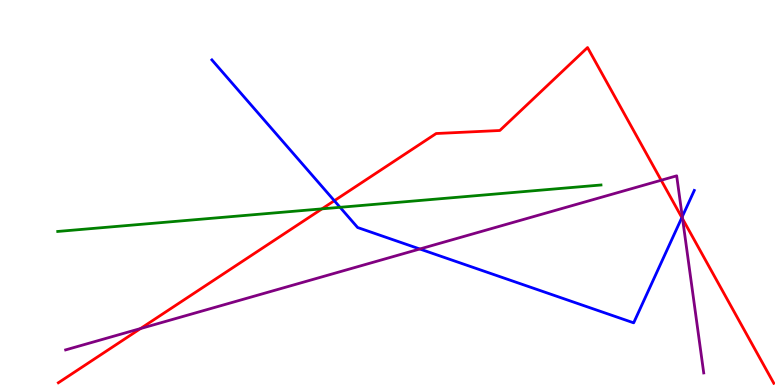[{'lines': ['blue', 'red'], 'intersections': [{'x': 4.31, 'y': 4.79}, {'x': 8.8, 'y': 4.35}]}, {'lines': ['green', 'red'], 'intersections': [{'x': 4.15, 'y': 4.58}]}, {'lines': ['purple', 'red'], 'intersections': [{'x': 1.81, 'y': 1.47}, {'x': 8.53, 'y': 5.32}, {'x': 8.81, 'y': 4.32}]}, {'lines': ['blue', 'green'], 'intersections': [{'x': 4.39, 'y': 4.62}]}, {'lines': ['blue', 'purple'], 'intersections': [{'x': 5.42, 'y': 3.53}, {'x': 8.8, 'y': 4.37}]}, {'lines': ['green', 'purple'], 'intersections': []}]